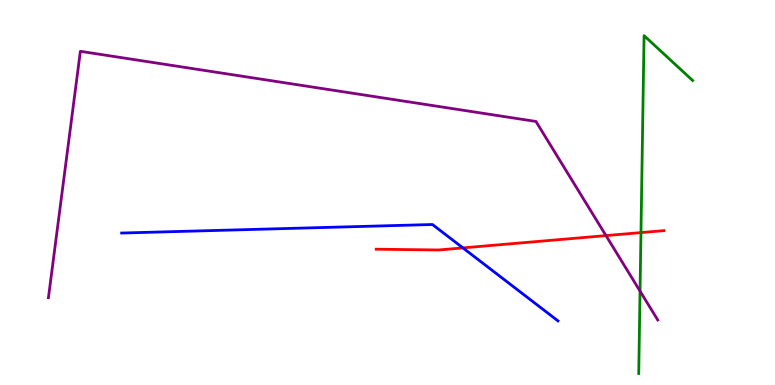[{'lines': ['blue', 'red'], 'intersections': [{'x': 5.97, 'y': 3.56}]}, {'lines': ['green', 'red'], 'intersections': [{'x': 8.27, 'y': 3.96}]}, {'lines': ['purple', 'red'], 'intersections': [{'x': 7.82, 'y': 3.88}]}, {'lines': ['blue', 'green'], 'intersections': []}, {'lines': ['blue', 'purple'], 'intersections': []}, {'lines': ['green', 'purple'], 'intersections': [{'x': 8.26, 'y': 2.44}]}]